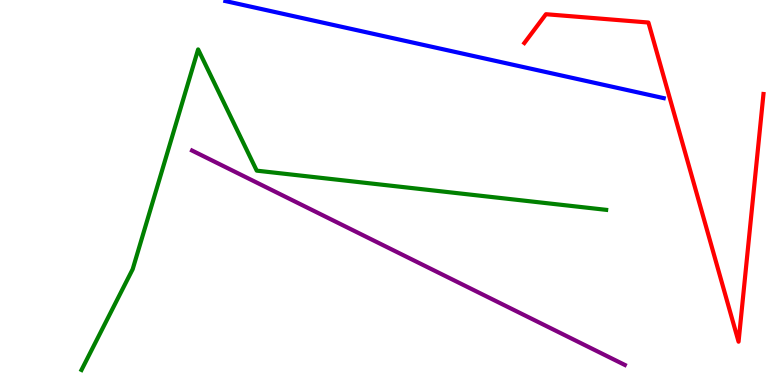[{'lines': ['blue', 'red'], 'intersections': []}, {'lines': ['green', 'red'], 'intersections': []}, {'lines': ['purple', 'red'], 'intersections': []}, {'lines': ['blue', 'green'], 'intersections': []}, {'lines': ['blue', 'purple'], 'intersections': []}, {'lines': ['green', 'purple'], 'intersections': []}]